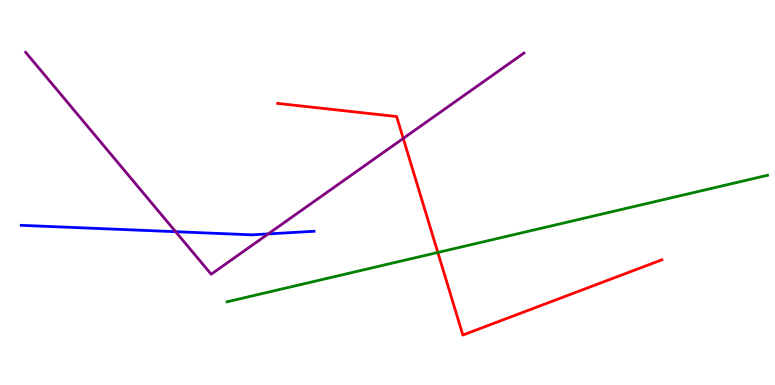[{'lines': ['blue', 'red'], 'intersections': []}, {'lines': ['green', 'red'], 'intersections': [{'x': 5.65, 'y': 3.44}]}, {'lines': ['purple', 'red'], 'intersections': [{'x': 5.2, 'y': 6.4}]}, {'lines': ['blue', 'green'], 'intersections': []}, {'lines': ['blue', 'purple'], 'intersections': [{'x': 2.27, 'y': 3.98}, {'x': 3.46, 'y': 3.92}]}, {'lines': ['green', 'purple'], 'intersections': []}]